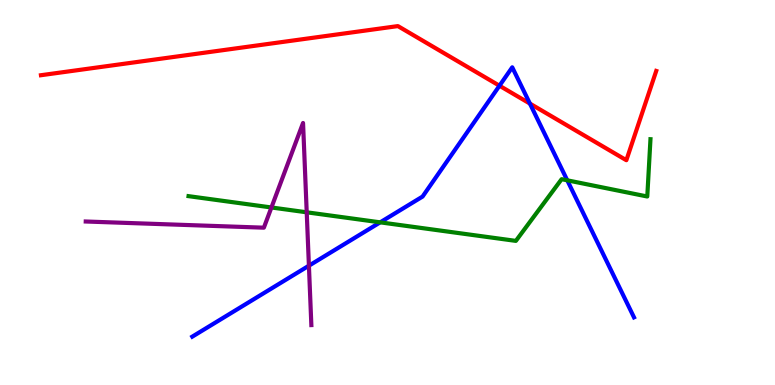[{'lines': ['blue', 'red'], 'intersections': [{'x': 6.44, 'y': 7.77}, {'x': 6.84, 'y': 7.31}]}, {'lines': ['green', 'red'], 'intersections': []}, {'lines': ['purple', 'red'], 'intersections': []}, {'lines': ['blue', 'green'], 'intersections': [{'x': 4.91, 'y': 4.22}, {'x': 7.32, 'y': 5.32}]}, {'lines': ['blue', 'purple'], 'intersections': [{'x': 3.99, 'y': 3.1}]}, {'lines': ['green', 'purple'], 'intersections': [{'x': 3.5, 'y': 4.61}, {'x': 3.96, 'y': 4.49}]}]